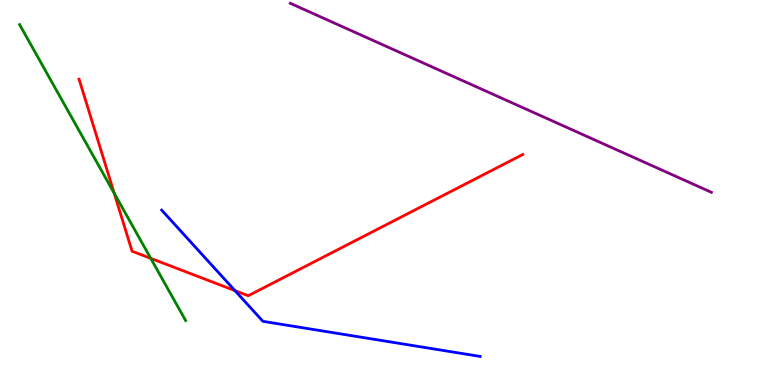[{'lines': ['blue', 'red'], 'intersections': [{'x': 3.03, 'y': 2.45}]}, {'lines': ['green', 'red'], 'intersections': [{'x': 1.47, 'y': 4.98}, {'x': 1.95, 'y': 3.29}]}, {'lines': ['purple', 'red'], 'intersections': []}, {'lines': ['blue', 'green'], 'intersections': []}, {'lines': ['blue', 'purple'], 'intersections': []}, {'lines': ['green', 'purple'], 'intersections': []}]